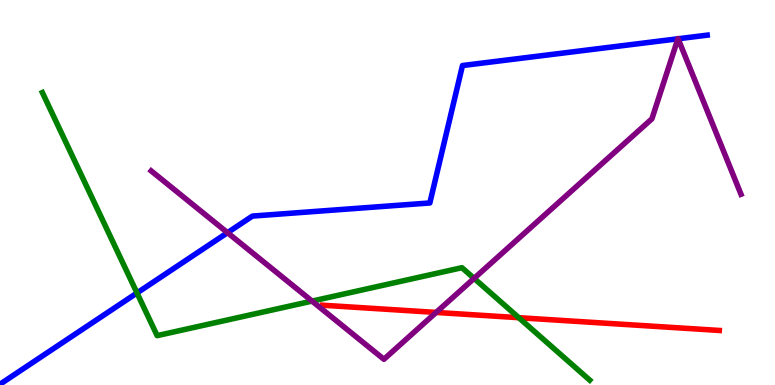[{'lines': ['blue', 'red'], 'intersections': []}, {'lines': ['green', 'red'], 'intersections': [{'x': 6.69, 'y': 1.75}]}, {'lines': ['purple', 'red'], 'intersections': [{'x': 5.63, 'y': 1.88}]}, {'lines': ['blue', 'green'], 'intersections': [{'x': 1.77, 'y': 2.39}]}, {'lines': ['blue', 'purple'], 'intersections': [{'x': 2.94, 'y': 3.96}, {'x': 8.75, 'y': 8.99}, {'x': 8.75, 'y': 8.99}]}, {'lines': ['green', 'purple'], 'intersections': [{'x': 4.03, 'y': 2.18}, {'x': 6.12, 'y': 2.77}]}]